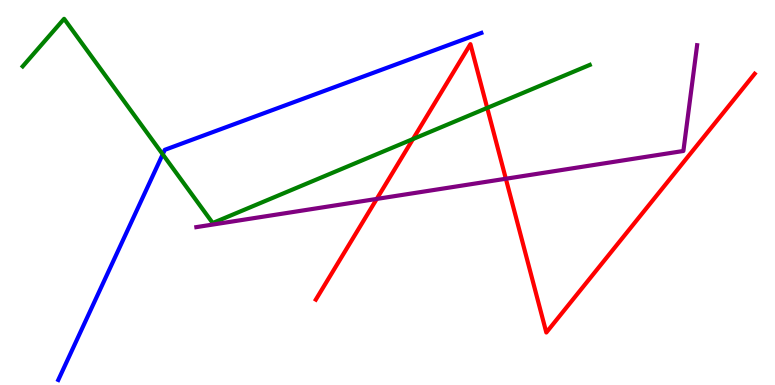[{'lines': ['blue', 'red'], 'intersections': []}, {'lines': ['green', 'red'], 'intersections': [{'x': 5.33, 'y': 6.39}, {'x': 6.29, 'y': 7.2}]}, {'lines': ['purple', 'red'], 'intersections': [{'x': 4.86, 'y': 4.83}, {'x': 6.53, 'y': 5.36}]}, {'lines': ['blue', 'green'], 'intersections': [{'x': 2.1, 'y': 5.99}]}, {'lines': ['blue', 'purple'], 'intersections': []}, {'lines': ['green', 'purple'], 'intersections': []}]